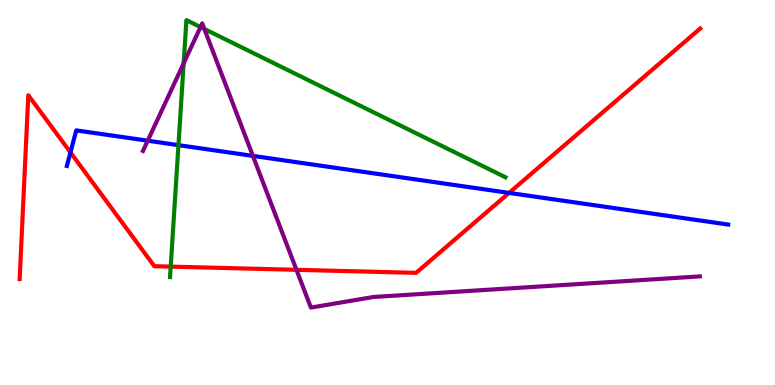[{'lines': ['blue', 'red'], 'intersections': [{'x': 0.909, 'y': 6.04}, {'x': 6.57, 'y': 4.99}]}, {'lines': ['green', 'red'], 'intersections': [{'x': 2.2, 'y': 3.07}]}, {'lines': ['purple', 'red'], 'intersections': [{'x': 3.83, 'y': 2.99}]}, {'lines': ['blue', 'green'], 'intersections': [{'x': 2.3, 'y': 6.23}]}, {'lines': ['blue', 'purple'], 'intersections': [{'x': 1.91, 'y': 6.35}, {'x': 3.26, 'y': 5.95}]}, {'lines': ['green', 'purple'], 'intersections': [{'x': 2.37, 'y': 8.36}, {'x': 2.59, 'y': 9.3}, {'x': 2.64, 'y': 9.25}]}]